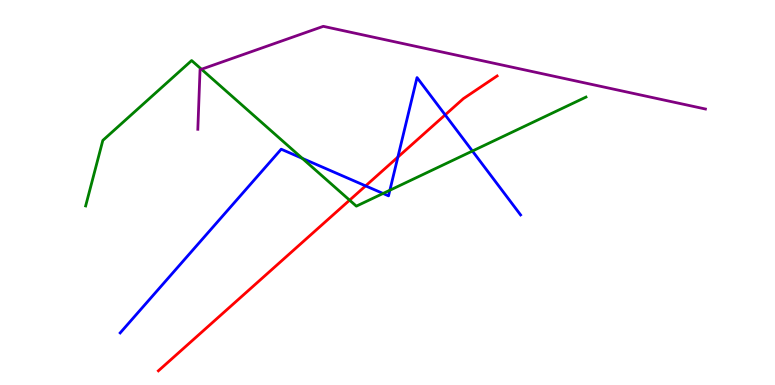[{'lines': ['blue', 'red'], 'intersections': [{'x': 4.72, 'y': 5.17}, {'x': 5.13, 'y': 5.92}, {'x': 5.74, 'y': 7.02}]}, {'lines': ['green', 'red'], 'intersections': [{'x': 4.51, 'y': 4.8}]}, {'lines': ['purple', 'red'], 'intersections': []}, {'lines': ['blue', 'green'], 'intersections': [{'x': 3.9, 'y': 5.89}, {'x': 4.94, 'y': 4.97}, {'x': 5.03, 'y': 5.06}, {'x': 6.1, 'y': 6.08}]}, {'lines': ['blue', 'purple'], 'intersections': []}, {'lines': ['green', 'purple'], 'intersections': [{'x': 2.6, 'y': 8.2}]}]